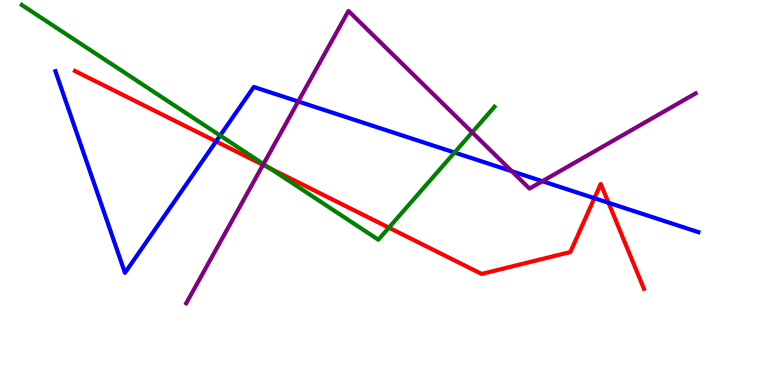[{'lines': ['blue', 'red'], 'intersections': [{'x': 2.79, 'y': 6.33}, {'x': 7.67, 'y': 4.85}, {'x': 7.85, 'y': 4.73}]}, {'lines': ['green', 'red'], 'intersections': [{'x': 3.48, 'y': 5.63}, {'x': 5.02, 'y': 4.09}]}, {'lines': ['purple', 'red'], 'intersections': [{'x': 3.39, 'y': 5.72}]}, {'lines': ['blue', 'green'], 'intersections': [{'x': 2.84, 'y': 6.48}, {'x': 5.86, 'y': 6.04}]}, {'lines': ['blue', 'purple'], 'intersections': [{'x': 3.85, 'y': 7.36}, {'x': 6.6, 'y': 5.55}, {'x': 7.0, 'y': 5.29}]}, {'lines': ['green', 'purple'], 'intersections': [{'x': 3.4, 'y': 5.74}, {'x': 6.09, 'y': 6.56}]}]